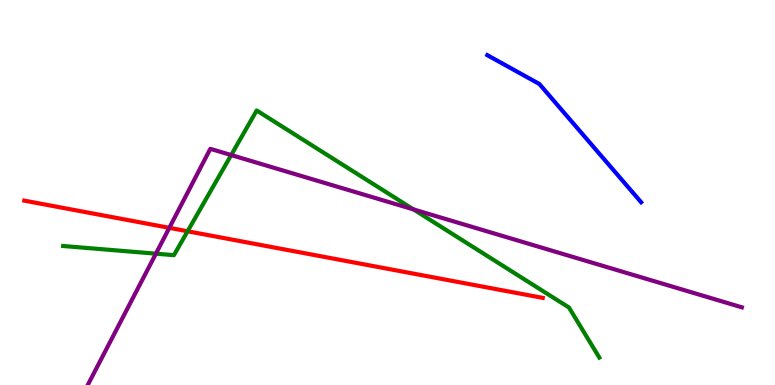[{'lines': ['blue', 'red'], 'intersections': []}, {'lines': ['green', 'red'], 'intersections': [{'x': 2.42, 'y': 3.99}]}, {'lines': ['purple', 'red'], 'intersections': [{'x': 2.18, 'y': 4.08}]}, {'lines': ['blue', 'green'], 'intersections': []}, {'lines': ['blue', 'purple'], 'intersections': []}, {'lines': ['green', 'purple'], 'intersections': [{'x': 2.01, 'y': 3.41}, {'x': 2.98, 'y': 5.97}, {'x': 5.34, 'y': 4.56}]}]